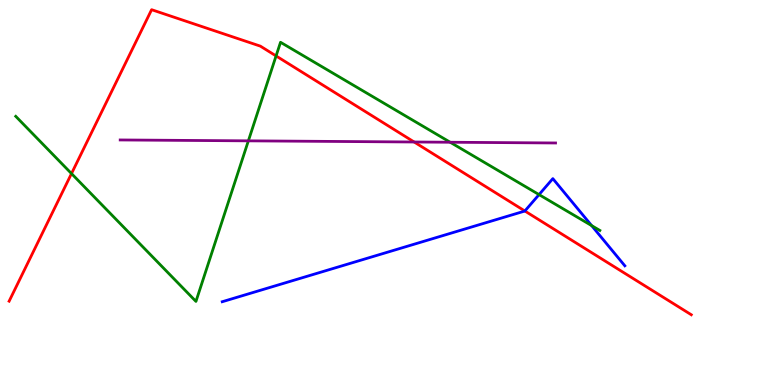[{'lines': ['blue', 'red'], 'intersections': [{'x': 6.77, 'y': 4.52}]}, {'lines': ['green', 'red'], 'intersections': [{'x': 0.923, 'y': 5.49}, {'x': 3.56, 'y': 8.55}]}, {'lines': ['purple', 'red'], 'intersections': [{'x': 5.34, 'y': 6.31}]}, {'lines': ['blue', 'green'], 'intersections': [{'x': 6.96, 'y': 4.95}, {'x': 7.63, 'y': 4.14}]}, {'lines': ['blue', 'purple'], 'intersections': []}, {'lines': ['green', 'purple'], 'intersections': [{'x': 3.2, 'y': 6.34}, {'x': 5.81, 'y': 6.31}]}]